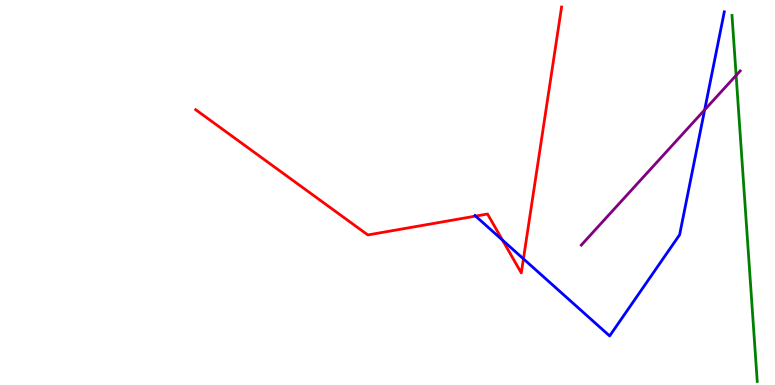[{'lines': ['blue', 'red'], 'intersections': [{'x': 6.14, 'y': 4.39}, {'x': 6.48, 'y': 3.76}, {'x': 6.75, 'y': 3.28}]}, {'lines': ['green', 'red'], 'intersections': []}, {'lines': ['purple', 'red'], 'intersections': []}, {'lines': ['blue', 'green'], 'intersections': []}, {'lines': ['blue', 'purple'], 'intersections': [{'x': 9.09, 'y': 7.15}]}, {'lines': ['green', 'purple'], 'intersections': [{'x': 9.5, 'y': 8.04}]}]